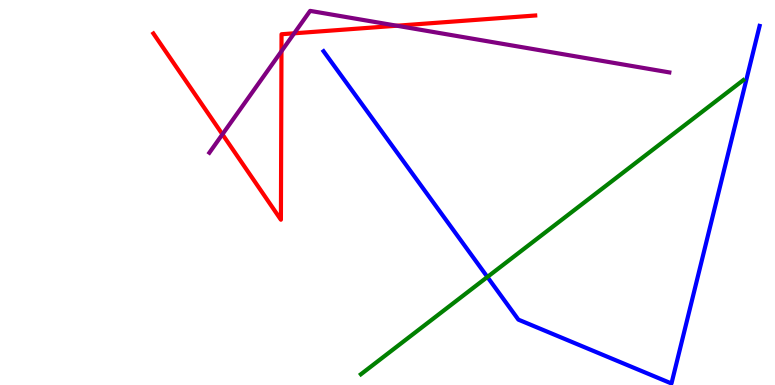[{'lines': ['blue', 'red'], 'intersections': []}, {'lines': ['green', 'red'], 'intersections': []}, {'lines': ['purple', 'red'], 'intersections': [{'x': 2.87, 'y': 6.51}, {'x': 3.63, 'y': 8.67}, {'x': 3.8, 'y': 9.13}, {'x': 5.12, 'y': 9.33}]}, {'lines': ['blue', 'green'], 'intersections': [{'x': 6.29, 'y': 2.81}]}, {'lines': ['blue', 'purple'], 'intersections': []}, {'lines': ['green', 'purple'], 'intersections': []}]